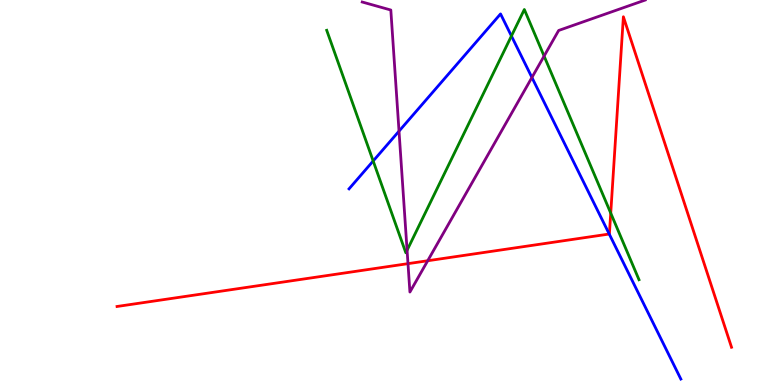[{'lines': ['blue', 'red'], 'intersections': [{'x': 7.86, 'y': 3.92}]}, {'lines': ['green', 'red'], 'intersections': [{'x': 7.88, 'y': 4.46}]}, {'lines': ['purple', 'red'], 'intersections': [{'x': 5.26, 'y': 3.15}, {'x': 5.52, 'y': 3.23}]}, {'lines': ['blue', 'green'], 'intersections': [{'x': 4.82, 'y': 5.82}, {'x': 6.6, 'y': 9.07}]}, {'lines': ['blue', 'purple'], 'intersections': [{'x': 5.15, 'y': 6.59}, {'x': 6.86, 'y': 7.99}]}, {'lines': ['green', 'purple'], 'intersections': [{'x': 5.25, 'y': 3.5}, {'x': 7.02, 'y': 8.54}]}]